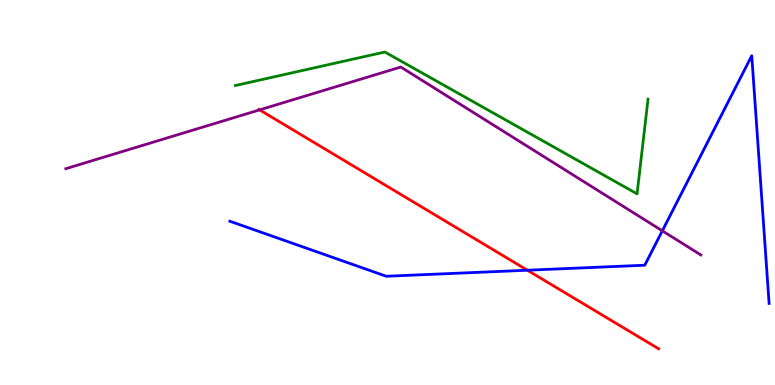[{'lines': ['blue', 'red'], 'intersections': [{'x': 6.81, 'y': 2.98}]}, {'lines': ['green', 'red'], 'intersections': []}, {'lines': ['purple', 'red'], 'intersections': [{'x': 3.35, 'y': 7.15}]}, {'lines': ['blue', 'green'], 'intersections': []}, {'lines': ['blue', 'purple'], 'intersections': [{'x': 8.55, 'y': 4.0}]}, {'lines': ['green', 'purple'], 'intersections': []}]